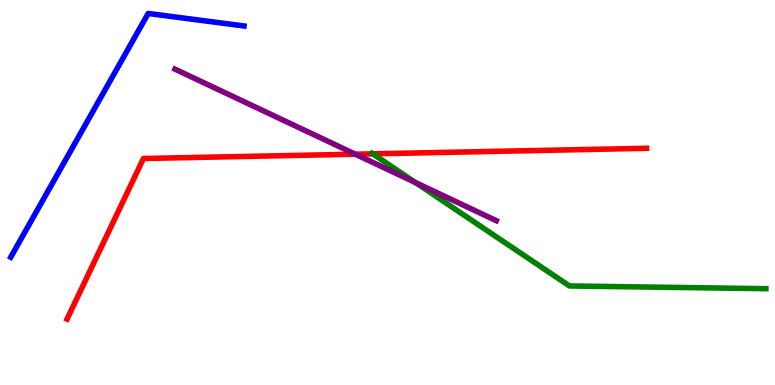[{'lines': ['blue', 'red'], 'intersections': []}, {'lines': ['green', 'red'], 'intersections': [{'x': 4.81, 'y': 6.0}]}, {'lines': ['purple', 'red'], 'intersections': [{'x': 4.59, 'y': 5.99}]}, {'lines': ['blue', 'green'], 'intersections': []}, {'lines': ['blue', 'purple'], 'intersections': []}, {'lines': ['green', 'purple'], 'intersections': [{'x': 5.36, 'y': 5.26}]}]